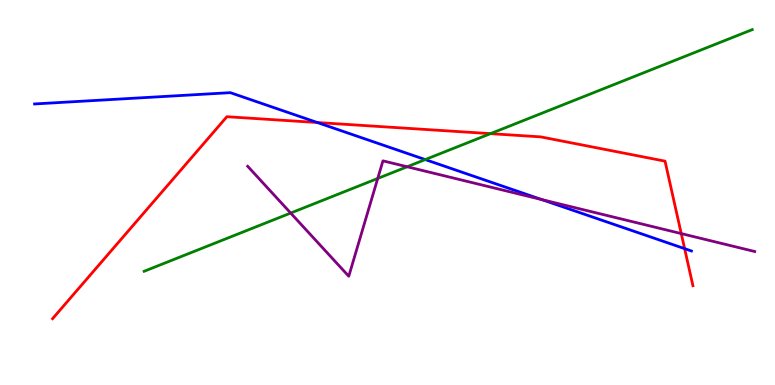[{'lines': ['blue', 'red'], 'intersections': [{'x': 4.09, 'y': 6.82}, {'x': 8.83, 'y': 3.54}]}, {'lines': ['green', 'red'], 'intersections': [{'x': 6.33, 'y': 6.53}]}, {'lines': ['purple', 'red'], 'intersections': [{'x': 8.79, 'y': 3.93}]}, {'lines': ['blue', 'green'], 'intersections': [{'x': 5.49, 'y': 5.86}]}, {'lines': ['blue', 'purple'], 'intersections': [{'x': 6.99, 'y': 4.82}]}, {'lines': ['green', 'purple'], 'intersections': [{'x': 3.75, 'y': 4.47}, {'x': 4.87, 'y': 5.36}, {'x': 5.25, 'y': 5.67}]}]